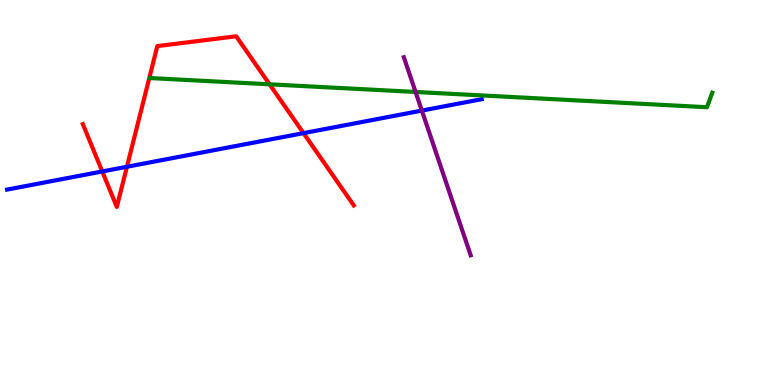[{'lines': ['blue', 'red'], 'intersections': [{'x': 1.32, 'y': 5.55}, {'x': 1.64, 'y': 5.67}, {'x': 3.92, 'y': 6.54}]}, {'lines': ['green', 'red'], 'intersections': [{'x': 3.48, 'y': 7.81}]}, {'lines': ['purple', 'red'], 'intersections': []}, {'lines': ['blue', 'green'], 'intersections': []}, {'lines': ['blue', 'purple'], 'intersections': [{'x': 5.44, 'y': 7.13}]}, {'lines': ['green', 'purple'], 'intersections': [{'x': 5.36, 'y': 7.61}]}]